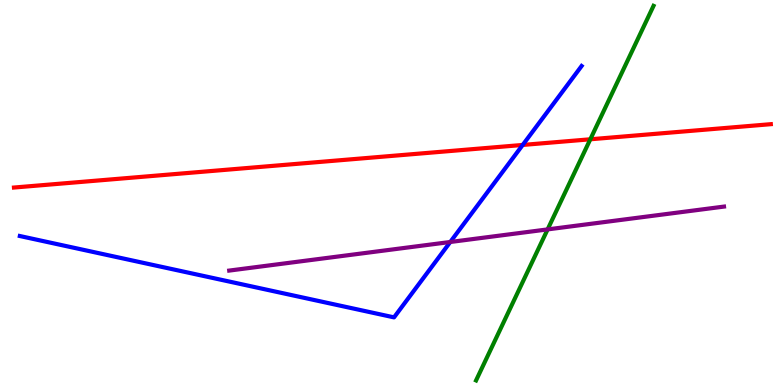[{'lines': ['blue', 'red'], 'intersections': [{'x': 6.74, 'y': 6.24}]}, {'lines': ['green', 'red'], 'intersections': [{'x': 7.62, 'y': 6.38}]}, {'lines': ['purple', 'red'], 'intersections': []}, {'lines': ['blue', 'green'], 'intersections': []}, {'lines': ['blue', 'purple'], 'intersections': [{'x': 5.81, 'y': 3.71}]}, {'lines': ['green', 'purple'], 'intersections': [{'x': 7.07, 'y': 4.04}]}]